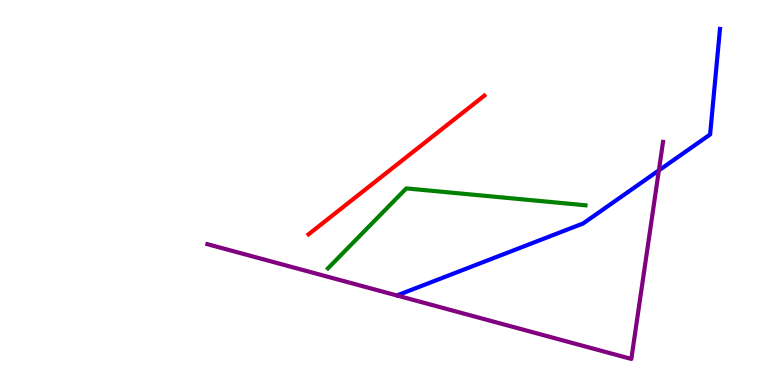[{'lines': ['blue', 'red'], 'intersections': []}, {'lines': ['green', 'red'], 'intersections': []}, {'lines': ['purple', 'red'], 'intersections': []}, {'lines': ['blue', 'green'], 'intersections': []}, {'lines': ['blue', 'purple'], 'intersections': [{'x': 8.5, 'y': 5.57}]}, {'lines': ['green', 'purple'], 'intersections': []}]